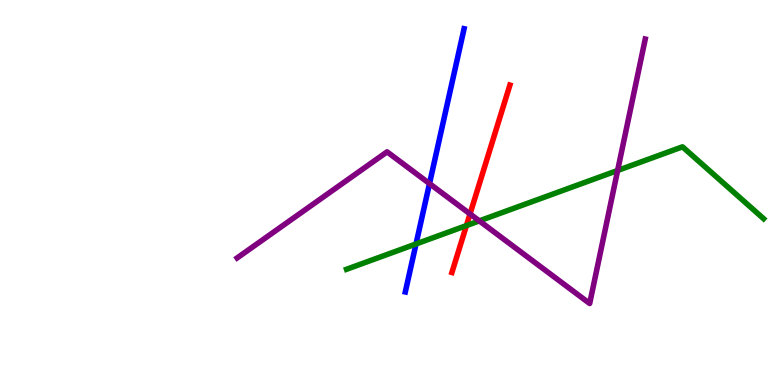[{'lines': ['blue', 'red'], 'intersections': []}, {'lines': ['green', 'red'], 'intersections': [{'x': 6.02, 'y': 4.14}]}, {'lines': ['purple', 'red'], 'intersections': [{'x': 6.06, 'y': 4.44}]}, {'lines': ['blue', 'green'], 'intersections': [{'x': 5.37, 'y': 3.66}]}, {'lines': ['blue', 'purple'], 'intersections': [{'x': 5.54, 'y': 5.23}]}, {'lines': ['green', 'purple'], 'intersections': [{'x': 6.18, 'y': 4.26}, {'x': 7.97, 'y': 5.57}]}]